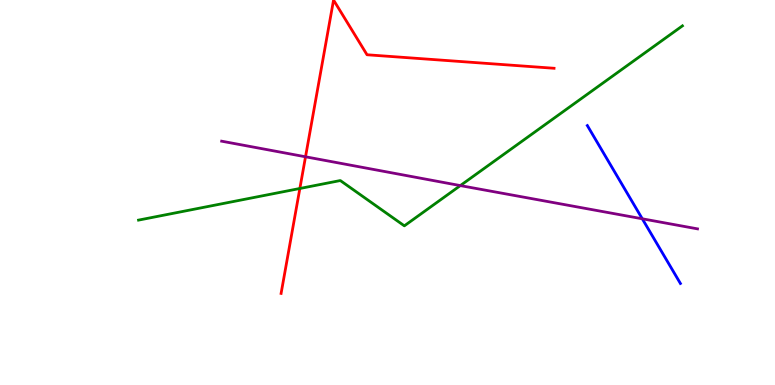[{'lines': ['blue', 'red'], 'intersections': []}, {'lines': ['green', 'red'], 'intersections': [{'x': 3.87, 'y': 5.1}]}, {'lines': ['purple', 'red'], 'intersections': [{'x': 3.94, 'y': 5.93}]}, {'lines': ['blue', 'green'], 'intersections': []}, {'lines': ['blue', 'purple'], 'intersections': [{'x': 8.29, 'y': 4.32}]}, {'lines': ['green', 'purple'], 'intersections': [{'x': 5.94, 'y': 5.18}]}]